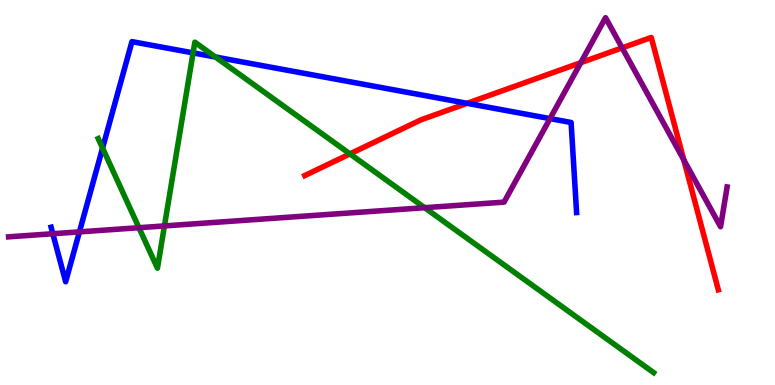[{'lines': ['blue', 'red'], 'intersections': [{'x': 6.03, 'y': 7.32}]}, {'lines': ['green', 'red'], 'intersections': [{'x': 4.52, 'y': 6.0}]}, {'lines': ['purple', 'red'], 'intersections': [{'x': 7.49, 'y': 8.37}, {'x': 8.03, 'y': 8.76}, {'x': 8.82, 'y': 5.85}]}, {'lines': ['blue', 'green'], 'intersections': [{'x': 1.32, 'y': 6.15}, {'x': 2.49, 'y': 8.63}, {'x': 2.78, 'y': 8.52}]}, {'lines': ['blue', 'purple'], 'intersections': [{'x': 0.682, 'y': 3.93}, {'x': 1.02, 'y': 3.98}, {'x': 7.1, 'y': 6.92}]}, {'lines': ['green', 'purple'], 'intersections': [{'x': 1.79, 'y': 4.09}, {'x': 2.12, 'y': 4.13}, {'x': 5.48, 'y': 4.61}]}]